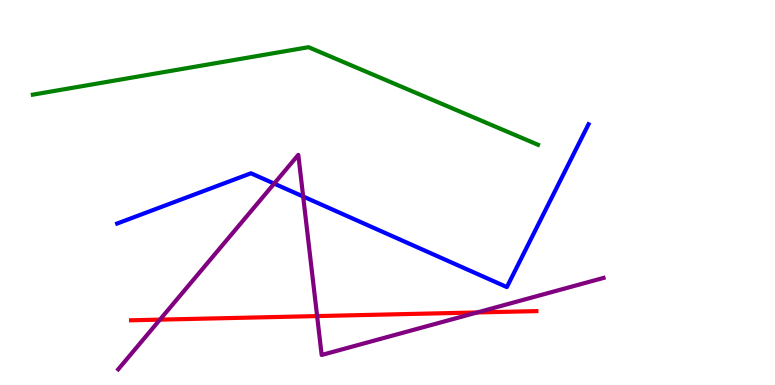[{'lines': ['blue', 'red'], 'intersections': []}, {'lines': ['green', 'red'], 'intersections': []}, {'lines': ['purple', 'red'], 'intersections': [{'x': 2.06, 'y': 1.7}, {'x': 4.09, 'y': 1.79}, {'x': 6.16, 'y': 1.88}]}, {'lines': ['blue', 'green'], 'intersections': []}, {'lines': ['blue', 'purple'], 'intersections': [{'x': 3.54, 'y': 5.23}, {'x': 3.91, 'y': 4.9}]}, {'lines': ['green', 'purple'], 'intersections': []}]